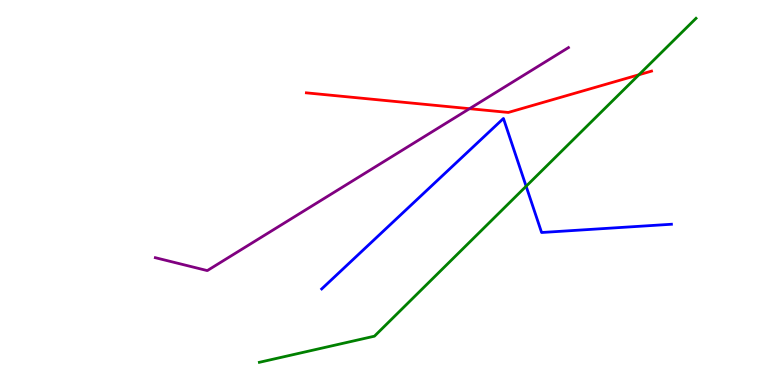[{'lines': ['blue', 'red'], 'intersections': []}, {'lines': ['green', 'red'], 'intersections': [{'x': 8.24, 'y': 8.06}]}, {'lines': ['purple', 'red'], 'intersections': [{'x': 6.06, 'y': 7.18}]}, {'lines': ['blue', 'green'], 'intersections': [{'x': 6.79, 'y': 5.16}]}, {'lines': ['blue', 'purple'], 'intersections': []}, {'lines': ['green', 'purple'], 'intersections': []}]